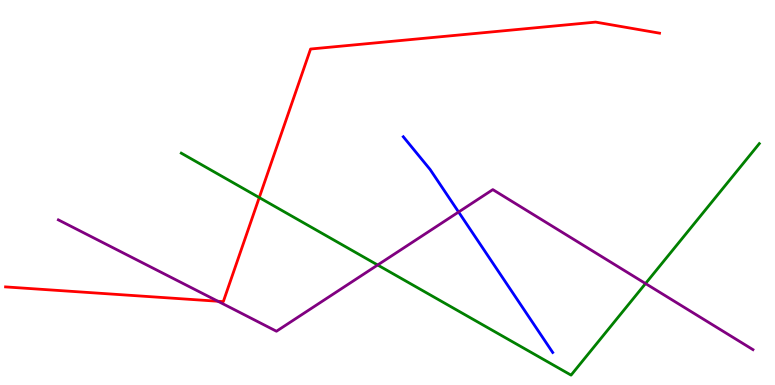[{'lines': ['blue', 'red'], 'intersections': []}, {'lines': ['green', 'red'], 'intersections': [{'x': 3.35, 'y': 4.87}]}, {'lines': ['purple', 'red'], 'intersections': [{'x': 2.81, 'y': 2.18}]}, {'lines': ['blue', 'green'], 'intersections': []}, {'lines': ['blue', 'purple'], 'intersections': [{'x': 5.92, 'y': 4.49}]}, {'lines': ['green', 'purple'], 'intersections': [{'x': 4.87, 'y': 3.12}, {'x': 8.33, 'y': 2.64}]}]